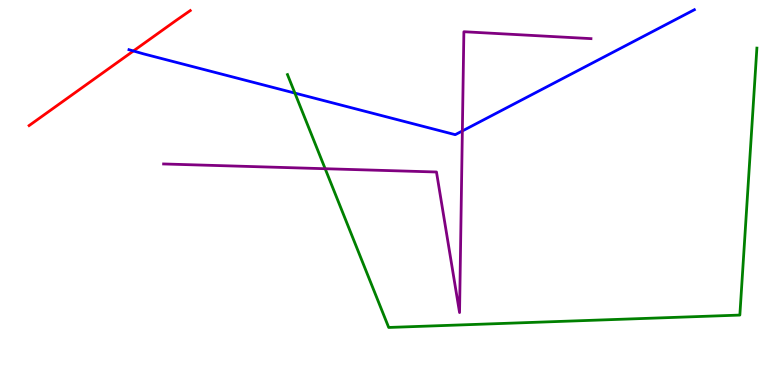[{'lines': ['blue', 'red'], 'intersections': [{'x': 1.72, 'y': 8.68}]}, {'lines': ['green', 'red'], 'intersections': []}, {'lines': ['purple', 'red'], 'intersections': []}, {'lines': ['blue', 'green'], 'intersections': [{'x': 3.8, 'y': 7.58}]}, {'lines': ['blue', 'purple'], 'intersections': [{'x': 5.97, 'y': 6.6}]}, {'lines': ['green', 'purple'], 'intersections': [{'x': 4.2, 'y': 5.62}]}]